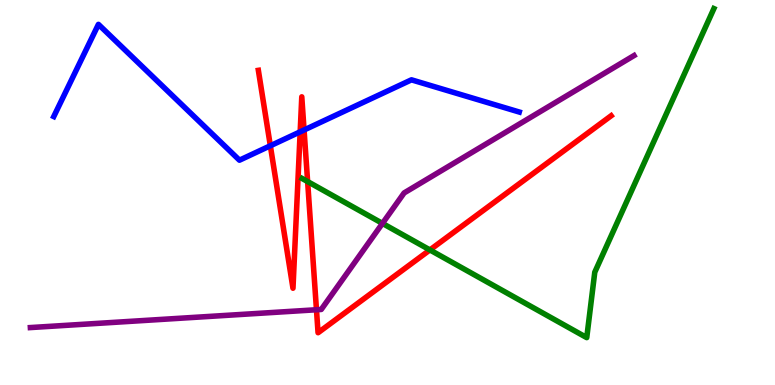[{'lines': ['blue', 'red'], 'intersections': [{'x': 3.49, 'y': 6.21}, {'x': 3.87, 'y': 6.58}, {'x': 3.92, 'y': 6.62}]}, {'lines': ['green', 'red'], 'intersections': [{'x': 3.97, 'y': 5.28}, {'x': 5.55, 'y': 3.51}]}, {'lines': ['purple', 'red'], 'intersections': [{'x': 4.08, 'y': 1.95}]}, {'lines': ['blue', 'green'], 'intersections': []}, {'lines': ['blue', 'purple'], 'intersections': []}, {'lines': ['green', 'purple'], 'intersections': [{'x': 4.93, 'y': 4.2}]}]